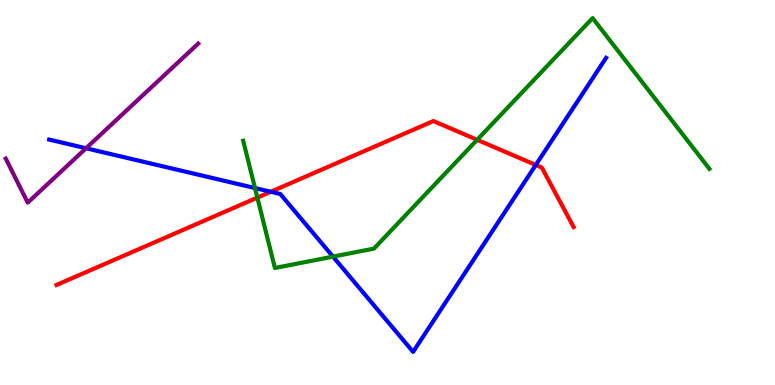[{'lines': ['blue', 'red'], 'intersections': [{'x': 3.49, 'y': 5.02}, {'x': 6.91, 'y': 5.72}]}, {'lines': ['green', 'red'], 'intersections': [{'x': 3.32, 'y': 4.87}, {'x': 6.16, 'y': 6.37}]}, {'lines': ['purple', 'red'], 'intersections': []}, {'lines': ['blue', 'green'], 'intersections': [{'x': 3.29, 'y': 5.12}, {'x': 4.3, 'y': 3.33}]}, {'lines': ['blue', 'purple'], 'intersections': [{'x': 1.11, 'y': 6.15}]}, {'lines': ['green', 'purple'], 'intersections': []}]